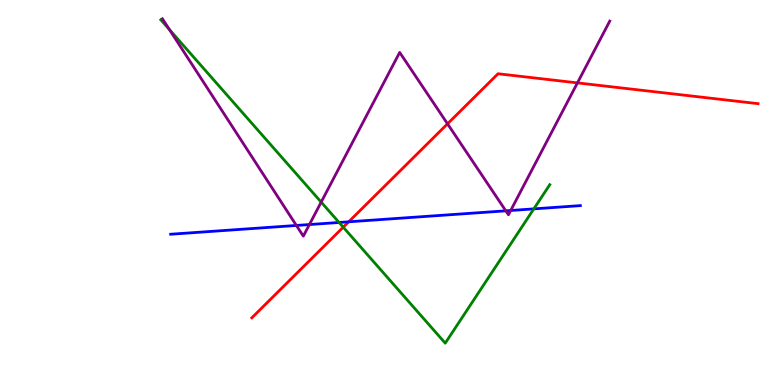[{'lines': ['blue', 'red'], 'intersections': [{'x': 4.5, 'y': 4.24}]}, {'lines': ['green', 'red'], 'intersections': [{'x': 4.43, 'y': 4.1}]}, {'lines': ['purple', 'red'], 'intersections': [{'x': 5.77, 'y': 6.78}, {'x': 7.45, 'y': 7.85}]}, {'lines': ['blue', 'green'], 'intersections': [{'x': 4.38, 'y': 4.22}, {'x': 6.89, 'y': 4.57}]}, {'lines': ['blue', 'purple'], 'intersections': [{'x': 3.82, 'y': 4.14}, {'x': 3.99, 'y': 4.17}, {'x': 6.53, 'y': 4.52}, {'x': 6.59, 'y': 4.53}]}, {'lines': ['green', 'purple'], 'intersections': [{'x': 2.19, 'y': 9.23}, {'x': 4.14, 'y': 4.75}]}]